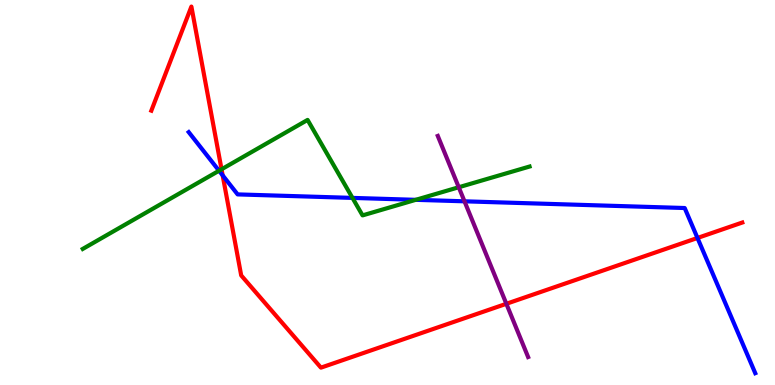[{'lines': ['blue', 'red'], 'intersections': [{'x': 2.87, 'y': 5.45}, {'x': 9.0, 'y': 3.82}]}, {'lines': ['green', 'red'], 'intersections': [{'x': 2.86, 'y': 5.6}]}, {'lines': ['purple', 'red'], 'intersections': [{'x': 6.53, 'y': 2.11}]}, {'lines': ['blue', 'green'], 'intersections': [{'x': 2.83, 'y': 5.57}, {'x': 4.55, 'y': 4.86}, {'x': 5.36, 'y': 4.81}]}, {'lines': ['blue', 'purple'], 'intersections': [{'x': 5.99, 'y': 4.77}]}, {'lines': ['green', 'purple'], 'intersections': [{'x': 5.92, 'y': 5.14}]}]